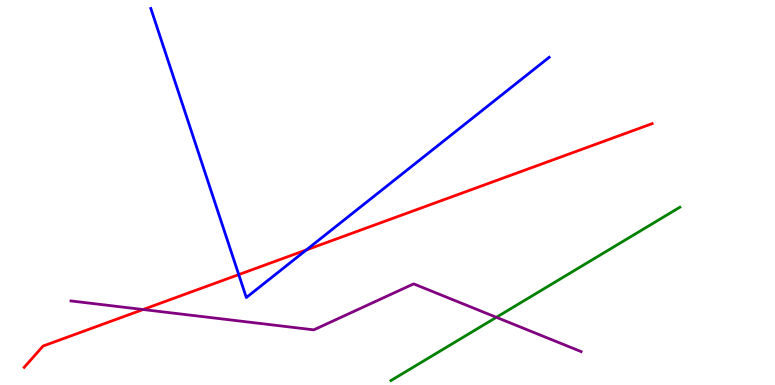[{'lines': ['blue', 'red'], 'intersections': [{'x': 3.08, 'y': 2.87}, {'x': 3.95, 'y': 3.51}]}, {'lines': ['green', 'red'], 'intersections': []}, {'lines': ['purple', 'red'], 'intersections': [{'x': 1.85, 'y': 1.96}]}, {'lines': ['blue', 'green'], 'intersections': []}, {'lines': ['blue', 'purple'], 'intersections': []}, {'lines': ['green', 'purple'], 'intersections': [{'x': 6.4, 'y': 1.76}]}]